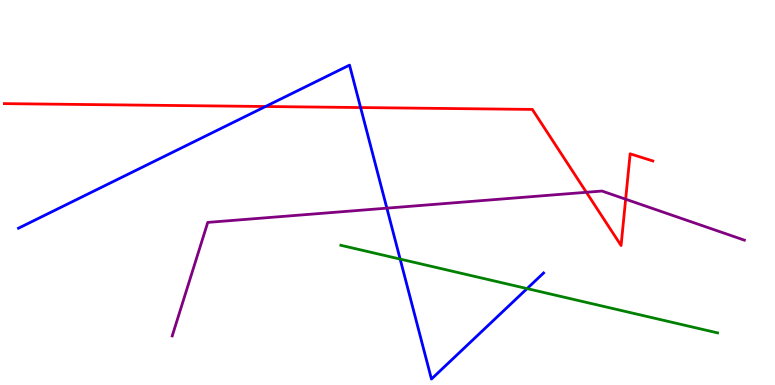[{'lines': ['blue', 'red'], 'intersections': [{'x': 3.43, 'y': 7.23}, {'x': 4.65, 'y': 7.21}]}, {'lines': ['green', 'red'], 'intersections': []}, {'lines': ['purple', 'red'], 'intersections': [{'x': 7.57, 'y': 5.01}, {'x': 8.07, 'y': 4.83}]}, {'lines': ['blue', 'green'], 'intersections': [{'x': 5.16, 'y': 3.27}, {'x': 6.8, 'y': 2.5}]}, {'lines': ['blue', 'purple'], 'intersections': [{'x': 4.99, 'y': 4.59}]}, {'lines': ['green', 'purple'], 'intersections': []}]